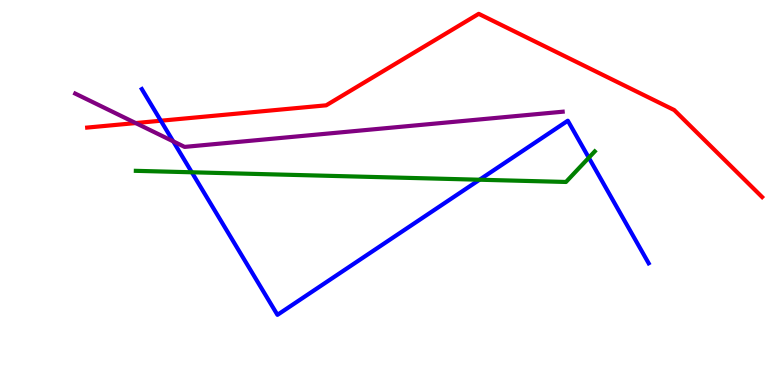[{'lines': ['blue', 'red'], 'intersections': [{'x': 2.08, 'y': 6.86}]}, {'lines': ['green', 'red'], 'intersections': []}, {'lines': ['purple', 'red'], 'intersections': [{'x': 1.75, 'y': 6.8}]}, {'lines': ['blue', 'green'], 'intersections': [{'x': 2.47, 'y': 5.53}, {'x': 6.19, 'y': 5.33}, {'x': 7.6, 'y': 5.9}]}, {'lines': ['blue', 'purple'], 'intersections': [{'x': 2.23, 'y': 6.33}]}, {'lines': ['green', 'purple'], 'intersections': []}]